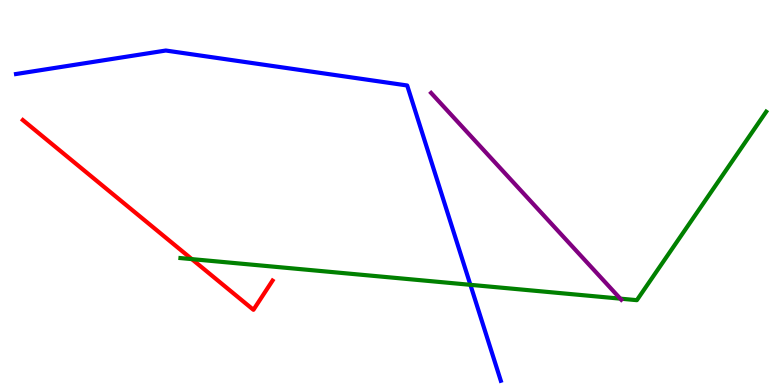[{'lines': ['blue', 'red'], 'intersections': []}, {'lines': ['green', 'red'], 'intersections': [{'x': 2.48, 'y': 3.27}]}, {'lines': ['purple', 'red'], 'intersections': []}, {'lines': ['blue', 'green'], 'intersections': [{'x': 6.07, 'y': 2.6}]}, {'lines': ['blue', 'purple'], 'intersections': []}, {'lines': ['green', 'purple'], 'intersections': [{'x': 8.0, 'y': 2.24}]}]